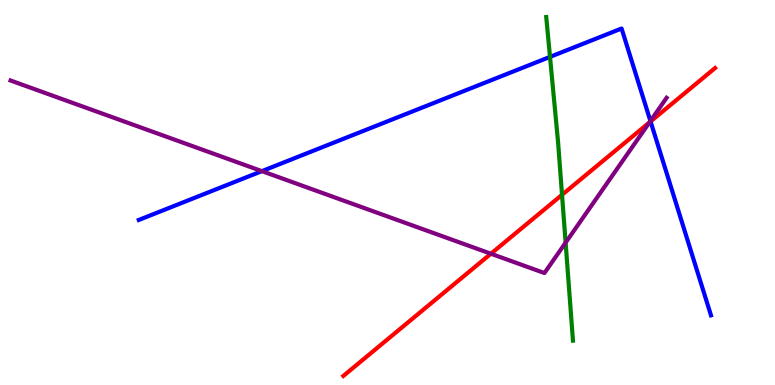[{'lines': ['blue', 'red'], 'intersections': [{'x': 8.39, 'y': 6.84}]}, {'lines': ['green', 'red'], 'intersections': [{'x': 7.25, 'y': 4.94}]}, {'lines': ['purple', 'red'], 'intersections': [{'x': 6.33, 'y': 3.41}, {'x': 8.38, 'y': 6.82}]}, {'lines': ['blue', 'green'], 'intersections': [{'x': 7.1, 'y': 8.52}]}, {'lines': ['blue', 'purple'], 'intersections': [{'x': 3.38, 'y': 5.55}, {'x': 8.39, 'y': 6.86}]}, {'lines': ['green', 'purple'], 'intersections': [{'x': 7.3, 'y': 3.7}]}]